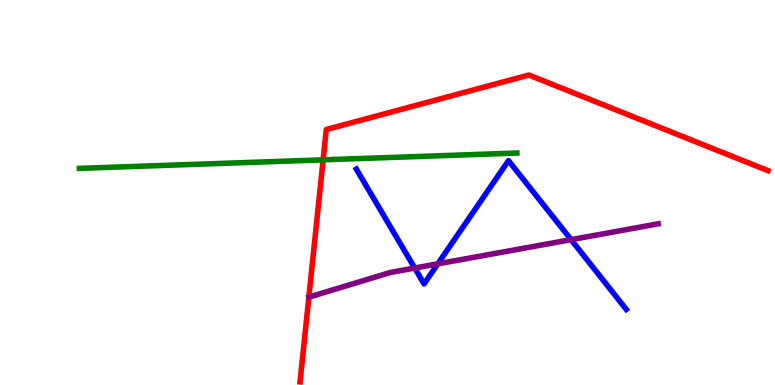[{'lines': ['blue', 'red'], 'intersections': []}, {'lines': ['green', 'red'], 'intersections': [{'x': 4.17, 'y': 5.85}]}, {'lines': ['purple', 'red'], 'intersections': []}, {'lines': ['blue', 'green'], 'intersections': []}, {'lines': ['blue', 'purple'], 'intersections': [{'x': 5.35, 'y': 3.04}, {'x': 5.65, 'y': 3.15}, {'x': 7.37, 'y': 3.78}]}, {'lines': ['green', 'purple'], 'intersections': []}]